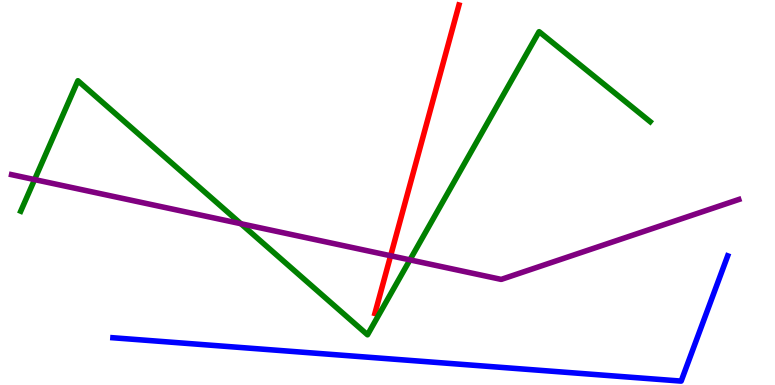[{'lines': ['blue', 'red'], 'intersections': []}, {'lines': ['green', 'red'], 'intersections': []}, {'lines': ['purple', 'red'], 'intersections': [{'x': 5.04, 'y': 3.36}]}, {'lines': ['blue', 'green'], 'intersections': []}, {'lines': ['blue', 'purple'], 'intersections': []}, {'lines': ['green', 'purple'], 'intersections': [{'x': 0.446, 'y': 5.34}, {'x': 3.11, 'y': 4.19}, {'x': 5.29, 'y': 3.25}]}]